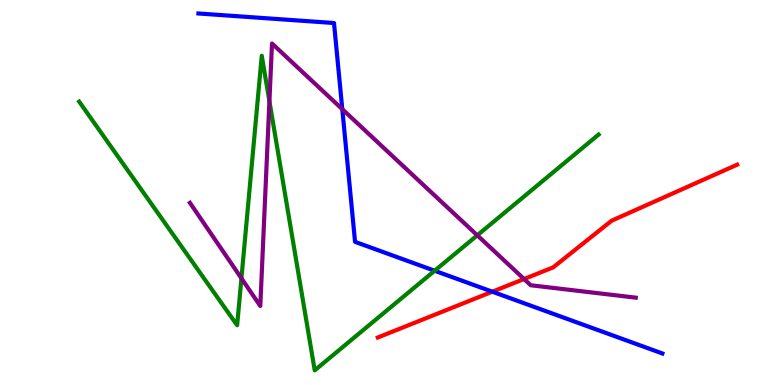[{'lines': ['blue', 'red'], 'intersections': [{'x': 6.35, 'y': 2.42}]}, {'lines': ['green', 'red'], 'intersections': []}, {'lines': ['purple', 'red'], 'intersections': [{'x': 6.76, 'y': 2.75}]}, {'lines': ['blue', 'green'], 'intersections': [{'x': 5.61, 'y': 2.97}]}, {'lines': ['blue', 'purple'], 'intersections': [{'x': 4.42, 'y': 7.16}]}, {'lines': ['green', 'purple'], 'intersections': [{'x': 3.12, 'y': 2.77}, {'x': 3.48, 'y': 7.37}, {'x': 6.16, 'y': 3.89}]}]